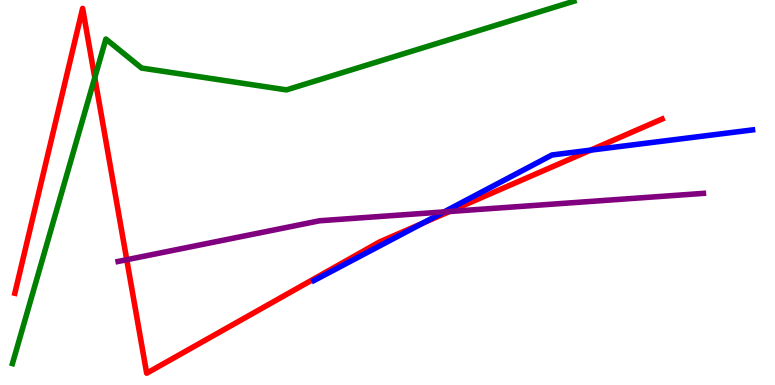[{'lines': ['blue', 'red'], 'intersections': [{'x': 5.45, 'y': 4.2}, {'x': 7.62, 'y': 6.1}]}, {'lines': ['green', 'red'], 'intersections': [{'x': 1.22, 'y': 7.98}]}, {'lines': ['purple', 'red'], 'intersections': [{'x': 1.64, 'y': 3.25}, {'x': 5.8, 'y': 4.51}]}, {'lines': ['blue', 'green'], 'intersections': []}, {'lines': ['blue', 'purple'], 'intersections': [{'x': 5.73, 'y': 4.5}]}, {'lines': ['green', 'purple'], 'intersections': []}]